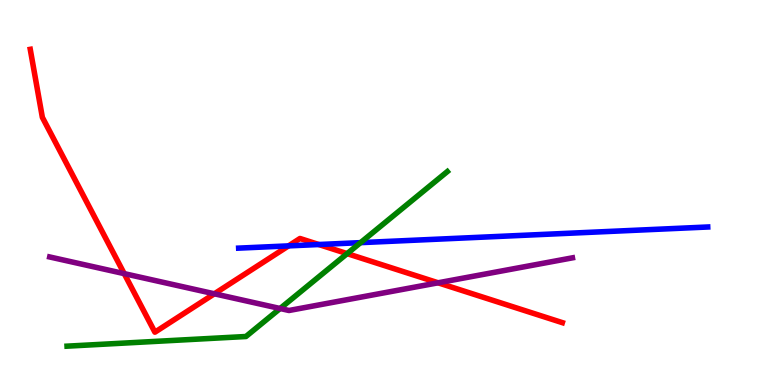[{'lines': ['blue', 'red'], 'intersections': [{'x': 3.72, 'y': 3.61}, {'x': 4.11, 'y': 3.65}]}, {'lines': ['green', 'red'], 'intersections': [{'x': 4.48, 'y': 3.41}]}, {'lines': ['purple', 'red'], 'intersections': [{'x': 1.6, 'y': 2.89}, {'x': 2.77, 'y': 2.37}, {'x': 5.65, 'y': 2.65}]}, {'lines': ['blue', 'green'], 'intersections': [{'x': 4.65, 'y': 3.7}]}, {'lines': ['blue', 'purple'], 'intersections': []}, {'lines': ['green', 'purple'], 'intersections': [{'x': 3.61, 'y': 1.99}]}]